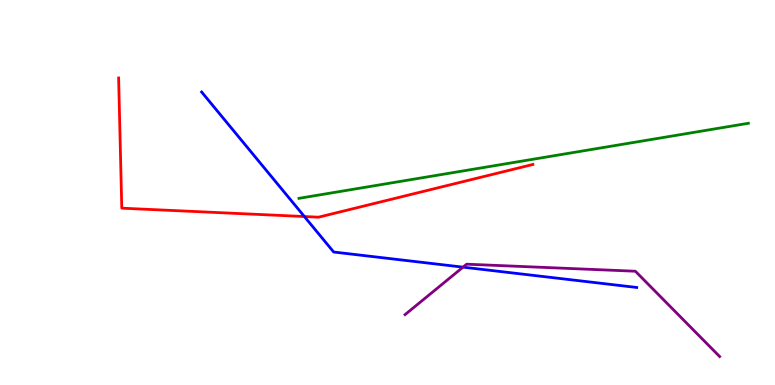[{'lines': ['blue', 'red'], 'intersections': [{'x': 3.93, 'y': 4.38}]}, {'lines': ['green', 'red'], 'intersections': []}, {'lines': ['purple', 'red'], 'intersections': []}, {'lines': ['blue', 'green'], 'intersections': []}, {'lines': ['blue', 'purple'], 'intersections': [{'x': 5.97, 'y': 3.06}]}, {'lines': ['green', 'purple'], 'intersections': []}]